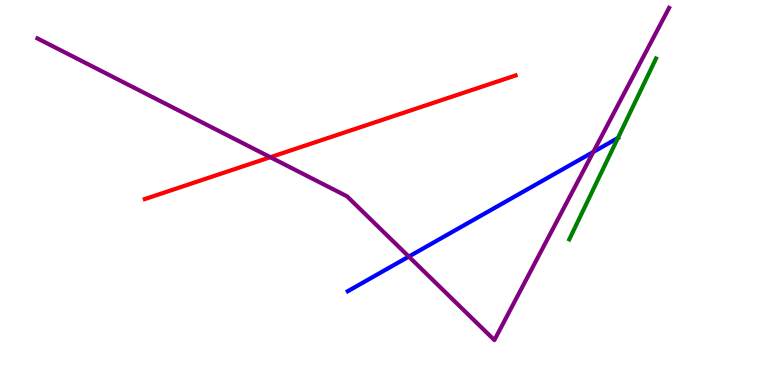[{'lines': ['blue', 'red'], 'intersections': []}, {'lines': ['green', 'red'], 'intersections': []}, {'lines': ['purple', 'red'], 'intersections': [{'x': 3.49, 'y': 5.92}]}, {'lines': ['blue', 'green'], 'intersections': [{'x': 7.97, 'y': 6.42}]}, {'lines': ['blue', 'purple'], 'intersections': [{'x': 5.27, 'y': 3.34}, {'x': 7.66, 'y': 6.05}]}, {'lines': ['green', 'purple'], 'intersections': []}]